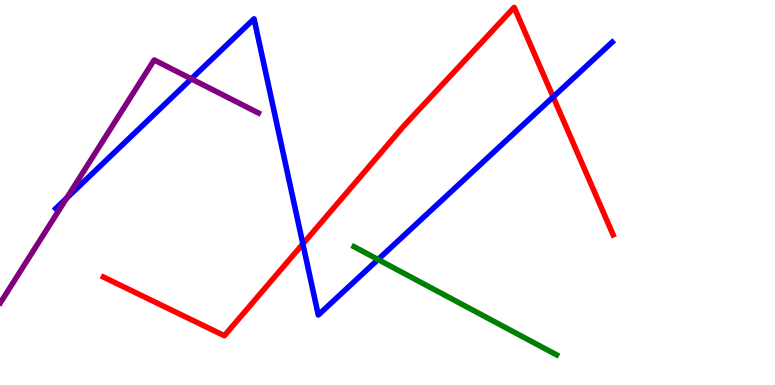[{'lines': ['blue', 'red'], 'intersections': [{'x': 3.91, 'y': 3.66}, {'x': 7.14, 'y': 7.48}]}, {'lines': ['green', 'red'], 'intersections': []}, {'lines': ['purple', 'red'], 'intersections': []}, {'lines': ['blue', 'green'], 'intersections': [{'x': 4.88, 'y': 3.26}]}, {'lines': ['blue', 'purple'], 'intersections': [{'x': 0.86, 'y': 4.85}, {'x': 2.47, 'y': 7.95}]}, {'lines': ['green', 'purple'], 'intersections': []}]